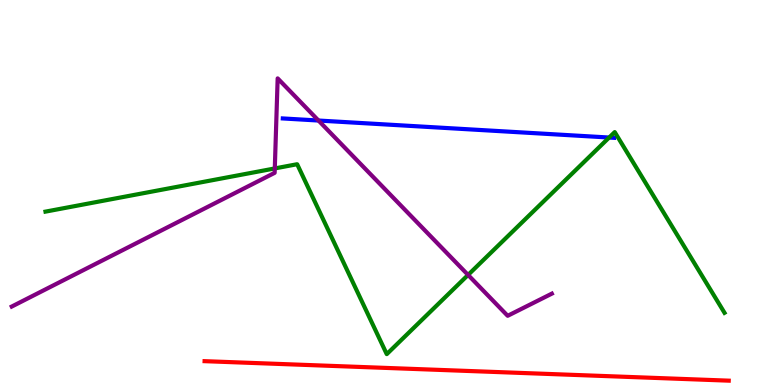[{'lines': ['blue', 'red'], 'intersections': []}, {'lines': ['green', 'red'], 'intersections': []}, {'lines': ['purple', 'red'], 'intersections': []}, {'lines': ['blue', 'green'], 'intersections': [{'x': 7.86, 'y': 6.43}]}, {'lines': ['blue', 'purple'], 'intersections': [{'x': 4.11, 'y': 6.87}]}, {'lines': ['green', 'purple'], 'intersections': [{'x': 3.55, 'y': 5.62}, {'x': 6.04, 'y': 2.86}]}]